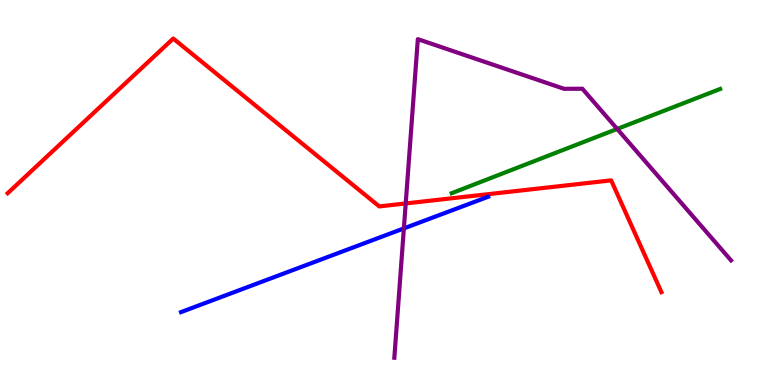[{'lines': ['blue', 'red'], 'intersections': []}, {'lines': ['green', 'red'], 'intersections': []}, {'lines': ['purple', 'red'], 'intersections': [{'x': 5.24, 'y': 4.72}]}, {'lines': ['blue', 'green'], 'intersections': []}, {'lines': ['blue', 'purple'], 'intersections': [{'x': 5.21, 'y': 4.07}]}, {'lines': ['green', 'purple'], 'intersections': [{'x': 7.96, 'y': 6.65}]}]